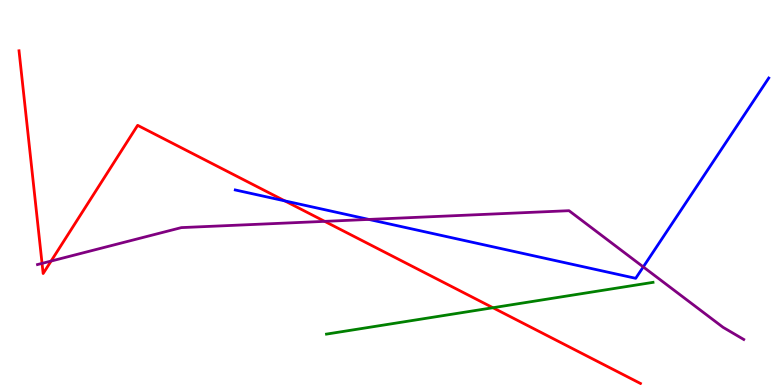[{'lines': ['blue', 'red'], 'intersections': [{'x': 3.67, 'y': 4.78}]}, {'lines': ['green', 'red'], 'intersections': [{'x': 6.36, 'y': 2.01}]}, {'lines': ['purple', 'red'], 'intersections': [{'x': 0.543, 'y': 3.16}, {'x': 0.659, 'y': 3.22}, {'x': 4.19, 'y': 4.25}]}, {'lines': ['blue', 'green'], 'intersections': []}, {'lines': ['blue', 'purple'], 'intersections': [{'x': 4.76, 'y': 4.3}, {'x': 8.3, 'y': 3.07}]}, {'lines': ['green', 'purple'], 'intersections': []}]